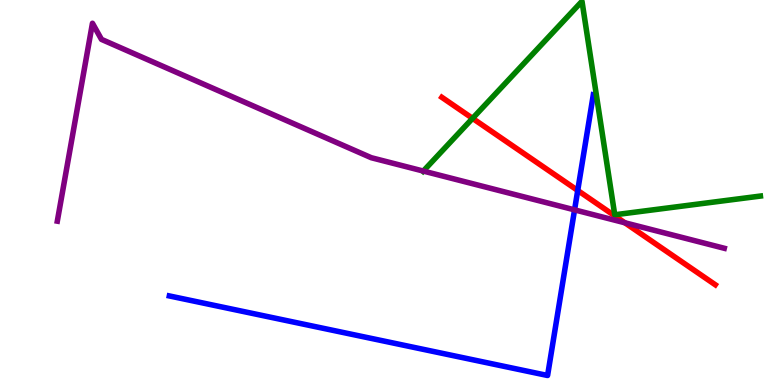[{'lines': ['blue', 'red'], 'intersections': [{'x': 7.45, 'y': 5.05}]}, {'lines': ['green', 'red'], 'intersections': [{'x': 6.1, 'y': 6.93}]}, {'lines': ['purple', 'red'], 'intersections': [{'x': 8.06, 'y': 4.21}]}, {'lines': ['blue', 'green'], 'intersections': []}, {'lines': ['blue', 'purple'], 'intersections': [{'x': 7.41, 'y': 4.55}]}, {'lines': ['green', 'purple'], 'intersections': [{'x': 5.46, 'y': 5.56}]}]